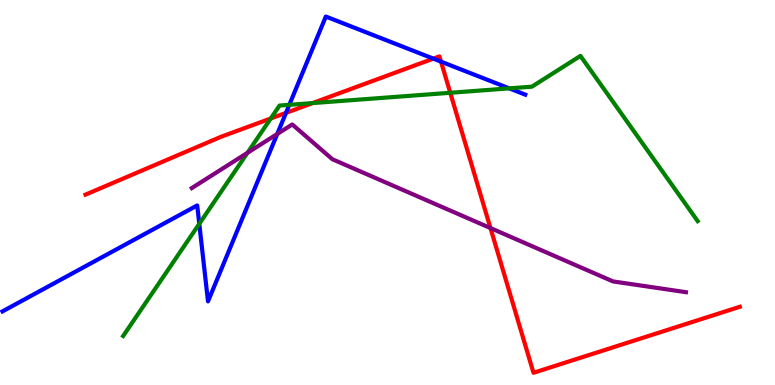[{'lines': ['blue', 'red'], 'intersections': [{'x': 3.69, 'y': 7.07}, {'x': 5.59, 'y': 8.48}, {'x': 5.69, 'y': 8.4}]}, {'lines': ['green', 'red'], 'intersections': [{'x': 3.49, 'y': 6.92}, {'x': 4.03, 'y': 7.32}, {'x': 5.81, 'y': 7.59}]}, {'lines': ['purple', 'red'], 'intersections': [{'x': 6.33, 'y': 4.08}]}, {'lines': ['blue', 'green'], 'intersections': [{'x': 2.57, 'y': 4.19}, {'x': 3.73, 'y': 7.28}, {'x': 6.57, 'y': 7.7}]}, {'lines': ['blue', 'purple'], 'intersections': [{'x': 3.58, 'y': 6.52}]}, {'lines': ['green', 'purple'], 'intersections': [{'x': 3.19, 'y': 6.03}]}]